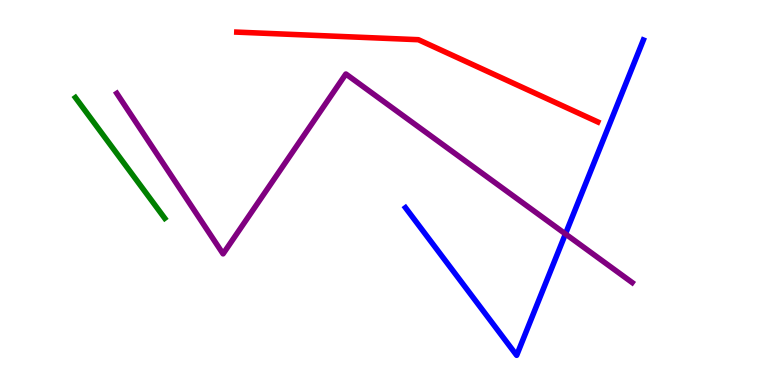[{'lines': ['blue', 'red'], 'intersections': []}, {'lines': ['green', 'red'], 'intersections': []}, {'lines': ['purple', 'red'], 'intersections': []}, {'lines': ['blue', 'green'], 'intersections': []}, {'lines': ['blue', 'purple'], 'intersections': [{'x': 7.3, 'y': 3.92}]}, {'lines': ['green', 'purple'], 'intersections': []}]